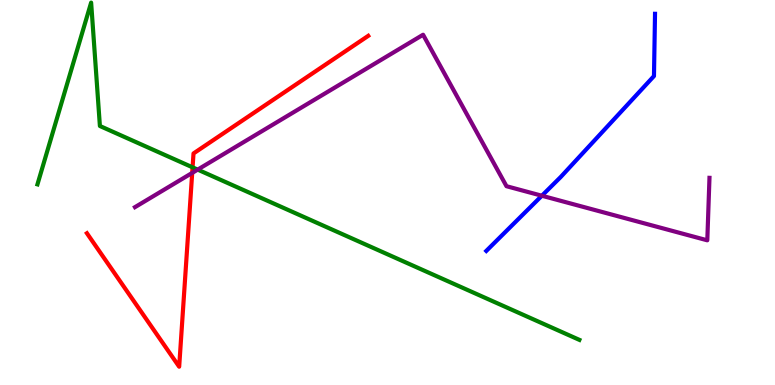[{'lines': ['blue', 'red'], 'intersections': []}, {'lines': ['green', 'red'], 'intersections': [{'x': 2.48, 'y': 5.65}]}, {'lines': ['purple', 'red'], 'intersections': [{'x': 2.48, 'y': 5.51}]}, {'lines': ['blue', 'green'], 'intersections': []}, {'lines': ['blue', 'purple'], 'intersections': [{'x': 6.99, 'y': 4.92}]}, {'lines': ['green', 'purple'], 'intersections': [{'x': 2.55, 'y': 5.59}]}]